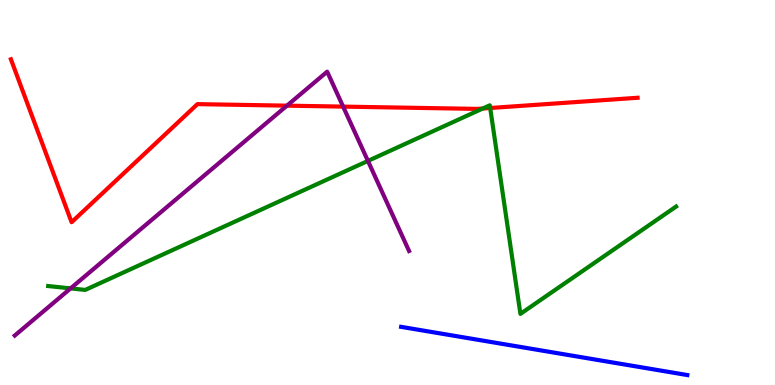[{'lines': ['blue', 'red'], 'intersections': []}, {'lines': ['green', 'red'], 'intersections': [{'x': 6.23, 'y': 7.18}, {'x': 6.33, 'y': 7.19}]}, {'lines': ['purple', 'red'], 'intersections': [{'x': 3.7, 'y': 7.26}, {'x': 4.43, 'y': 7.23}]}, {'lines': ['blue', 'green'], 'intersections': []}, {'lines': ['blue', 'purple'], 'intersections': []}, {'lines': ['green', 'purple'], 'intersections': [{'x': 0.911, 'y': 2.51}, {'x': 4.75, 'y': 5.82}]}]